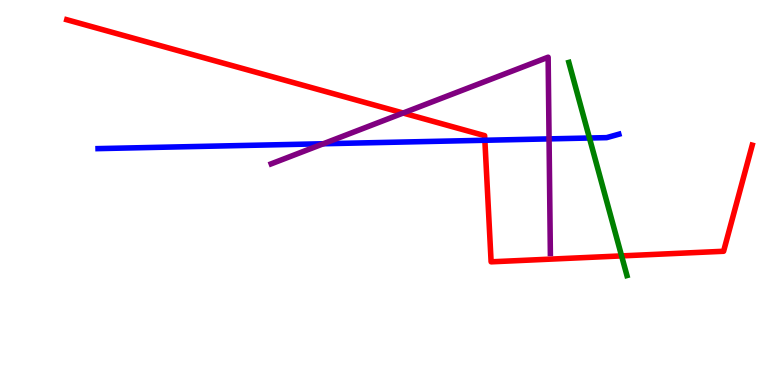[{'lines': ['blue', 'red'], 'intersections': [{'x': 6.26, 'y': 6.36}]}, {'lines': ['green', 'red'], 'intersections': [{'x': 8.02, 'y': 3.35}]}, {'lines': ['purple', 'red'], 'intersections': [{'x': 5.2, 'y': 7.06}]}, {'lines': ['blue', 'green'], 'intersections': [{'x': 7.61, 'y': 6.42}]}, {'lines': ['blue', 'purple'], 'intersections': [{'x': 4.17, 'y': 6.27}, {'x': 7.08, 'y': 6.39}]}, {'lines': ['green', 'purple'], 'intersections': []}]